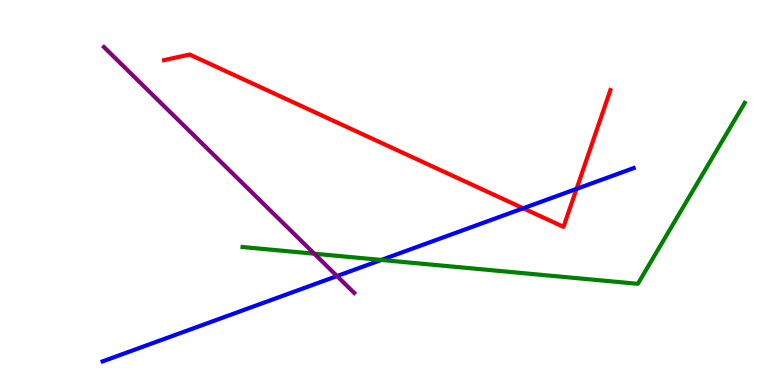[{'lines': ['blue', 'red'], 'intersections': [{'x': 6.75, 'y': 4.59}, {'x': 7.44, 'y': 5.09}]}, {'lines': ['green', 'red'], 'intersections': []}, {'lines': ['purple', 'red'], 'intersections': []}, {'lines': ['blue', 'green'], 'intersections': [{'x': 4.92, 'y': 3.25}]}, {'lines': ['blue', 'purple'], 'intersections': [{'x': 4.35, 'y': 2.83}]}, {'lines': ['green', 'purple'], 'intersections': [{'x': 4.06, 'y': 3.41}]}]